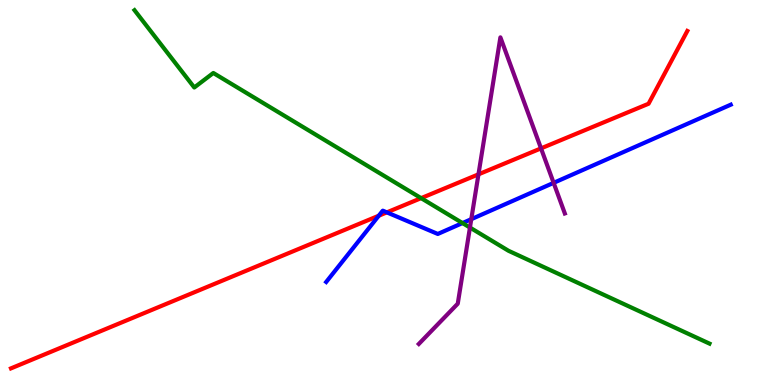[{'lines': ['blue', 'red'], 'intersections': [{'x': 4.89, 'y': 4.4}, {'x': 4.99, 'y': 4.48}]}, {'lines': ['green', 'red'], 'intersections': [{'x': 5.43, 'y': 4.85}]}, {'lines': ['purple', 'red'], 'intersections': [{'x': 6.17, 'y': 5.47}, {'x': 6.98, 'y': 6.15}]}, {'lines': ['blue', 'green'], 'intersections': [{'x': 5.97, 'y': 4.21}]}, {'lines': ['blue', 'purple'], 'intersections': [{'x': 6.08, 'y': 4.31}, {'x': 7.14, 'y': 5.25}]}, {'lines': ['green', 'purple'], 'intersections': [{'x': 6.06, 'y': 4.09}]}]